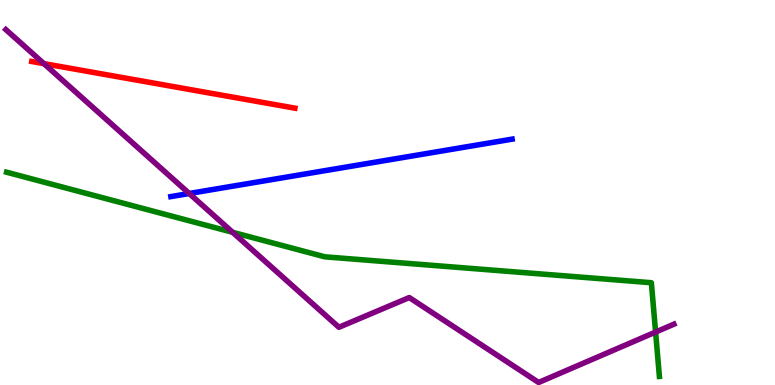[{'lines': ['blue', 'red'], 'intersections': []}, {'lines': ['green', 'red'], 'intersections': []}, {'lines': ['purple', 'red'], 'intersections': [{'x': 0.567, 'y': 8.35}]}, {'lines': ['blue', 'green'], 'intersections': []}, {'lines': ['blue', 'purple'], 'intersections': [{'x': 2.44, 'y': 4.97}]}, {'lines': ['green', 'purple'], 'intersections': [{'x': 3.0, 'y': 3.97}, {'x': 8.46, 'y': 1.37}]}]